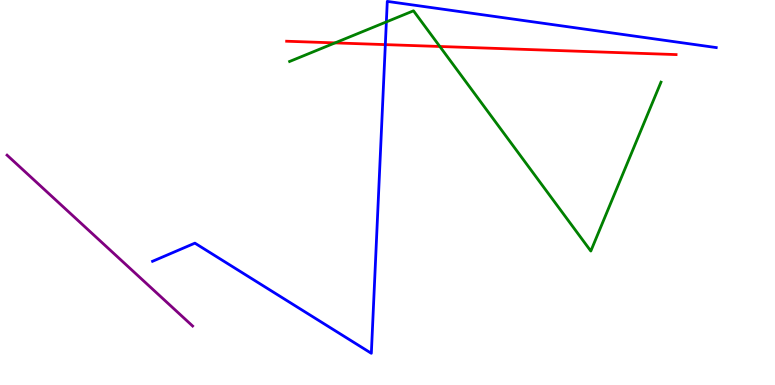[{'lines': ['blue', 'red'], 'intersections': [{'x': 4.97, 'y': 8.84}]}, {'lines': ['green', 'red'], 'intersections': [{'x': 4.32, 'y': 8.89}, {'x': 5.68, 'y': 8.79}]}, {'lines': ['purple', 'red'], 'intersections': []}, {'lines': ['blue', 'green'], 'intersections': [{'x': 4.99, 'y': 9.43}]}, {'lines': ['blue', 'purple'], 'intersections': []}, {'lines': ['green', 'purple'], 'intersections': []}]